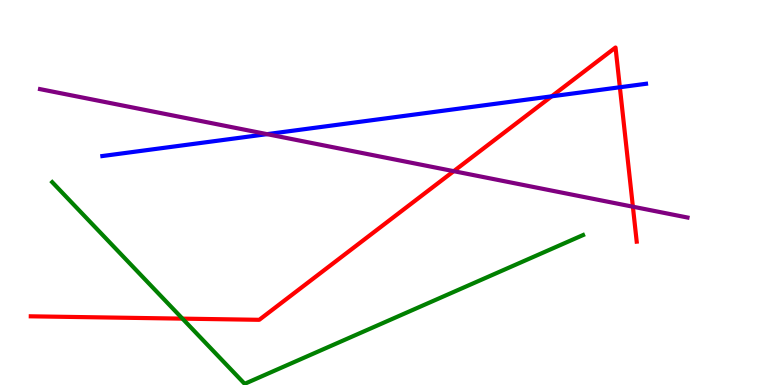[{'lines': ['blue', 'red'], 'intersections': [{'x': 7.12, 'y': 7.5}, {'x': 8.0, 'y': 7.73}]}, {'lines': ['green', 'red'], 'intersections': [{'x': 2.35, 'y': 1.72}]}, {'lines': ['purple', 'red'], 'intersections': [{'x': 5.85, 'y': 5.55}, {'x': 8.17, 'y': 4.63}]}, {'lines': ['blue', 'green'], 'intersections': []}, {'lines': ['blue', 'purple'], 'intersections': [{'x': 3.45, 'y': 6.52}]}, {'lines': ['green', 'purple'], 'intersections': []}]